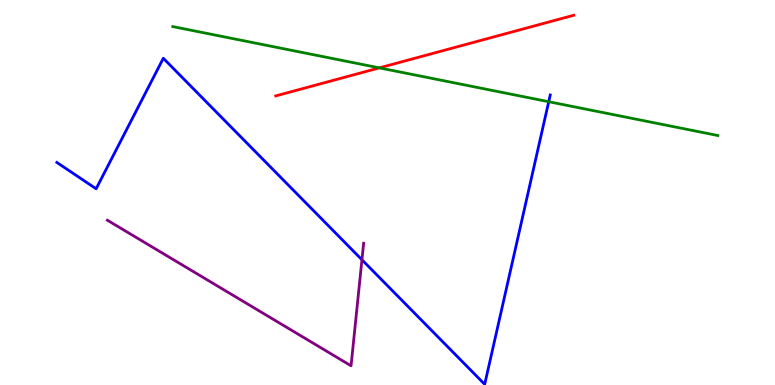[{'lines': ['blue', 'red'], 'intersections': []}, {'lines': ['green', 'red'], 'intersections': [{'x': 4.89, 'y': 8.24}]}, {'lines': ['purple', 'red'], 'intersections': []}, {'lines': ['blue', 'green'], 'intersections': [{'x': 7.08, 'y': 7.36}]}, {'lines': ['blue', 'purple'], 'intersections': [{'x': 4.67, 'y': 3.25}]}, {'lines': ['green', 'purple'], 'intersections': []}]